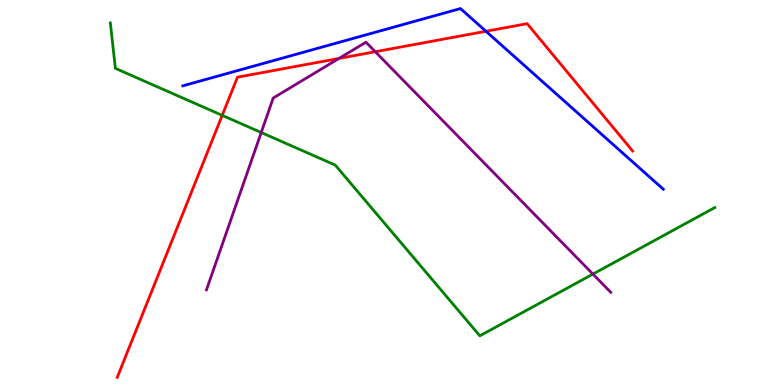[{'lines': ['blue', 'red'], 'intersections': [{'x': 6.27, 'y': 9.19}]}, {'lines': ['green', 'red'], 'intersections': [{'x': 2.87, 'y': 7.0}]}, {'lines': ['purple', 'red'], 'intersections': [{'x': 4.37, 'y': 8.48}, {'x': 4.84, 'y': 8.66}]}, {'lines': ['blue', 'green'], 'intersections': []}, {'lines': ['blue', 'purple'], 'intersections': []}, {'lines': ['green', 'purple'], 'intersections': [{'x': 3.37, 'y': 6.56}, {'x': 7.65, 'y': 2.88}]}]